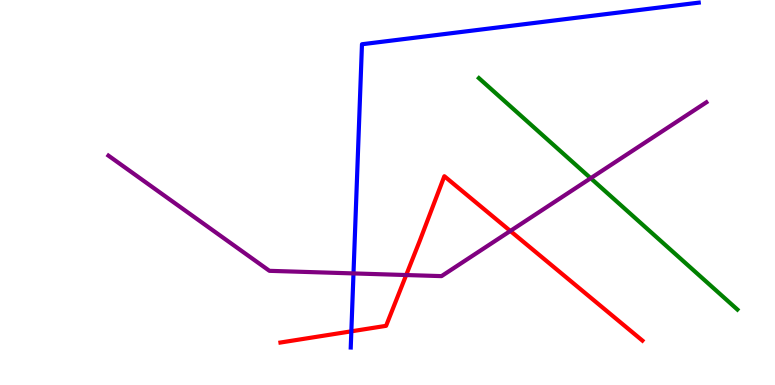[{'lines': ['blue', 'red'], 'intersections': [{'x': 4.53, 'y': 1.39}]}, {'lines': ['green', 'red'], 'intersections': []}, {'lines': ['purple', 'red'], 'intersections': [{'x': 5.24, 'y': 2.86}, {'x': 6.58, 'y': 4.0}]}, {'lines': ['blue', 'green'], 'intersections': []}, {'lines': ['blue', 'purple'], 'intersections': [{'x': 4.56, 'y': 2.9}]}, {'lines': ['green', 'purple'], 'intersections': [{'x': 7.62, 'y': 5.37}]}]